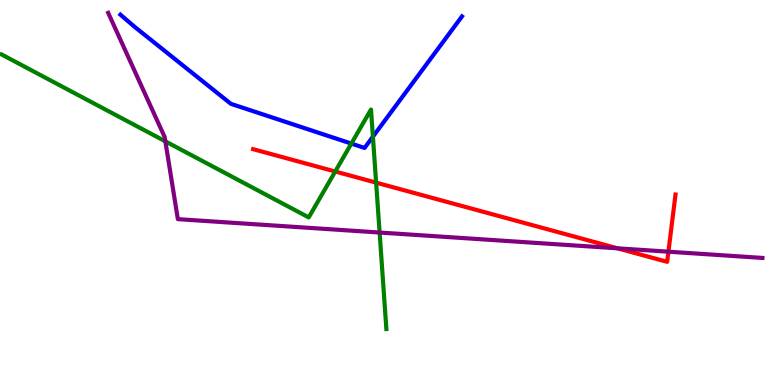[{'lines': ['blue', 'red'], 'intersections': []}, {'lines': ['green', 'red'], 'intersections': [{'x': 4.33, 'y': 5.55}, {'x': 4.85, 'y': 5.26}]}, {'lines': ['purple', 'red'], 'intersections': [{'x': 7.97, 'y': 3.55}, {'x': 8.62, 'y': 3.46}]}, {'lines': ['blue', 'green'], 'intersections': [{'x': 4.53, 'y': 6.27}, {'x': 4.81, 'y': 6.45}]}, {'lines': ['blue', 'purple'], 'intersections': []}, {'lines': ['green', 'purple'], 'intersections': [{'x': 2.13, 'y': 6.33}, {'x': 4.9, 'y': 3.96}]}]